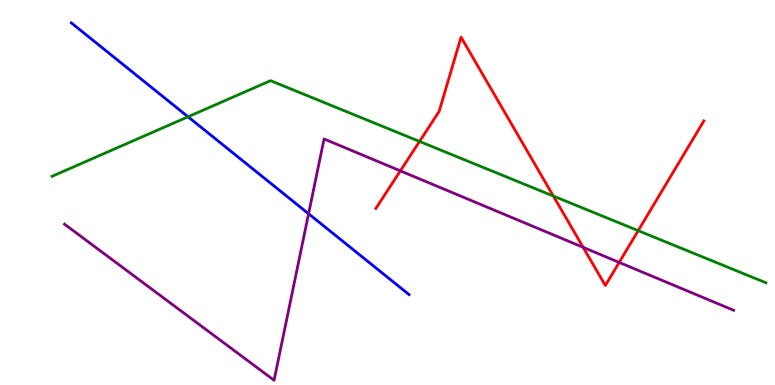[{'lines': ['blue', 'red'], 'intersections': []}, {'lines': ['green', 'red'], 'intersections': [{'x': 5.41, 'y': 6.33}, {'x': 7.14, 'y': 4.91}, {'x': 8.23, 'y': 4.01}]}, {'lines': ['purple', 'red'], 'intersections': [{'x': 5.17, 'y': 5.56}, {'x': 7.52, 'y': 3.58}, {'x': 7.99, 'y': 3.18}]}, {'lines': ['blue', 'green'], 'intersections': [{'x': 2.43, 'y': 6.97}]}, {'lines': ['blue', 'purple'], 'intersections': [{'x': 3.98, 'y': 4.45}]}, {'lines': ['green', 'purple'], 'intersections': []}]